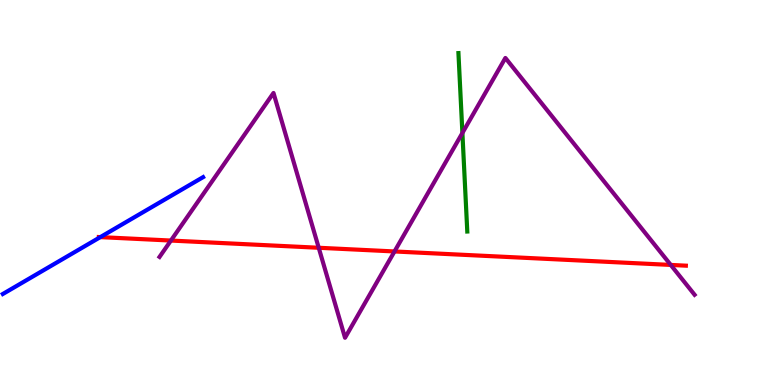[{'lines': ['blue', 'red'], 'intersections': [{'x': 1.29, 'y': 3.84}]}, {'lines': ['green', 'red'], 'intersections': []}, {'lines': ['purple', 'red'], 'intersections': [{'x': 2.21, 'y': 3.75}, {'x': 4.11, 'y': 3.56}, {'x': 5.09, 'y': 3.47}, {'x': 8.65, 'y': 3.12}]}, {'lines': ['blue', 'green'], 'intersections': []}, {'lines': ['blue', 'purple'], 'intersections': []}, {'lines': ['green', 'purple'], 'intersections': [{'x': 5.97, 'y': 6.55}]}]